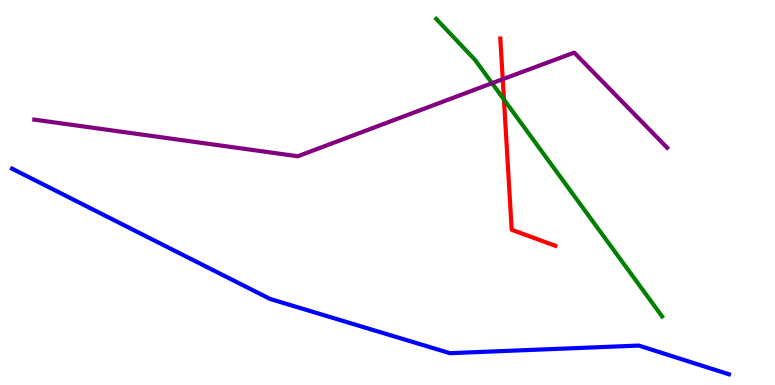[{'lines': ['blue', 'red'], 'intersections': []}, {'lines': ['green', 'red'], 'intersections': [{'x': 6.5, 'y': 7.41}]}, {'lines': ['purple', 'red'], 'intersections': [{'x': 6.49, 'y': 7.94}]}, {'lines': ['blue', 'green'], 'intersections': []}, {'lines': ['blue', 'purple'], 'intersections': []}, {'lines': ['green', 'purple'], 'intersections': [{'x': 6.35, 'y': 7.84}]}]